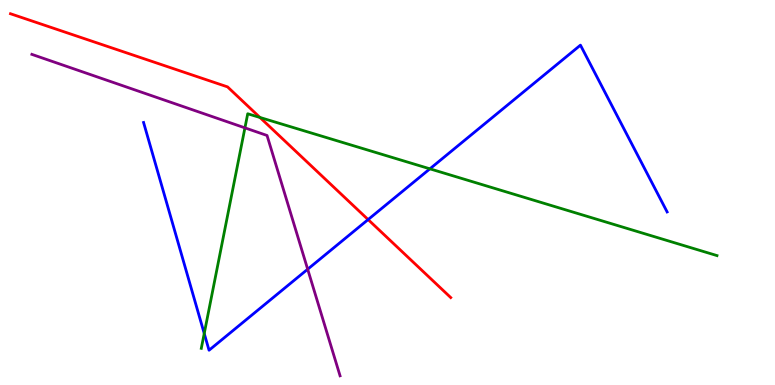[{'lines': ['blue', 'red'], 'intersections': [{'x': 4.75, 'y': 4.3}]}, {'lines': ['green', 'red'], 'intersections': [{'x': 3.35, 'y': 6.95}]}, {'lines': ['purple', 'red'], 'intersections': []}, {'lines': ['blue', 'green'], 'intersections': [{'x': 2.64, 'y': 1.34}, {'x': 5.55, 'y': 5.61}]}, {'lines': ['blue', 'purple'], 'intersections': [{'x': 3.97, 'y': 3.01}]}, {'lines': ['green', 'purple'], 'intersections': [{'x': 3.16, 'y': 6.68}]}]